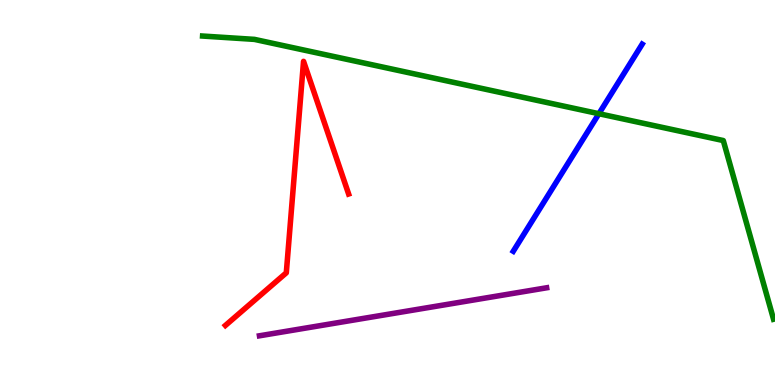[{'lines': ['blue', 'red'], 'intersections': []}, {'lines': ['green', 'red'], 'intersections': []}, {'lines': ['purple', 'red'], 'intersections': []}, {'lines': ['blue', 'green'], 'intersections': [{'x': 7.73, 'y': 7.05}]}, {'lines': ['blue', 'purple'], 'intersections': []}, {'lines': ['green', 'purple'], 'intersections': []}]